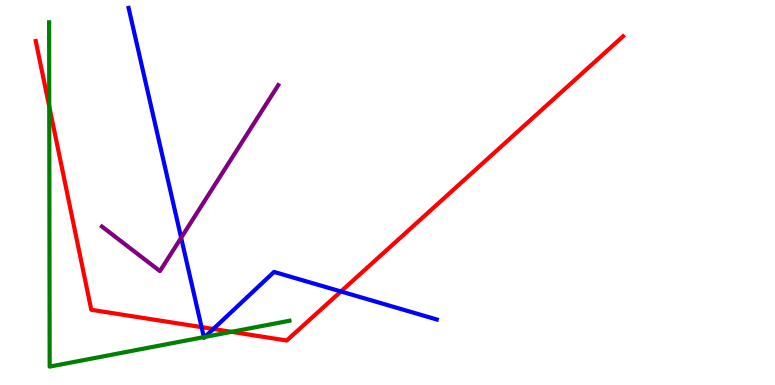[{'lines': ['blue', 'red'], 'intersections': [{'x': 2.6, 'y': 1.5}, {'x': 2.75, 'y': 1.46}, {'x': 4.4, 'y': 2.43}]}, {'lines': ['green', 'red'], 'intersections': [{'x': 0.635, 'y': 7.24}, {'x': 2.99, 'y': 1.38}]}, {'lines': ['purple', 'red'], 'intersections': []}, {'lines': ['blue', 'green'], 'intersections': [{'x': 2.63, 'y': 1.24}, {'x': 2.64, 'y': 1.25}]}, {'lines': ['blue', 'purple'], 'intersections': [{'x': 2.34, 'y': 3.82}]}, {'lines': ['green', 'purple'], 'intersections': []}]